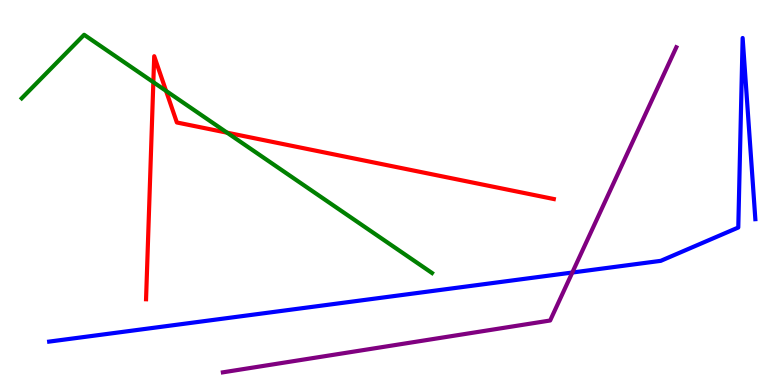[{'lines': ['blue', 'red'], 'intersections': []}, {'lines': ['green', 'red'], 'intersections': [{'x': 1.98, 'y': 7.87}, {'x': 2.14, 'y': 7.64}, {'x': 2.93, 'y': 6.55}]}, {'lines': ['purple', 'red'], 'intersections': []}, {'lines': ['blue', 'green'], 'intersections': []}, {'lines': ['blue', 'purple'], 'intersections': [{'x': 7.38, 'y': 2.92}]}, {'lines': ['green', 'purple'], 'intersections': []}]